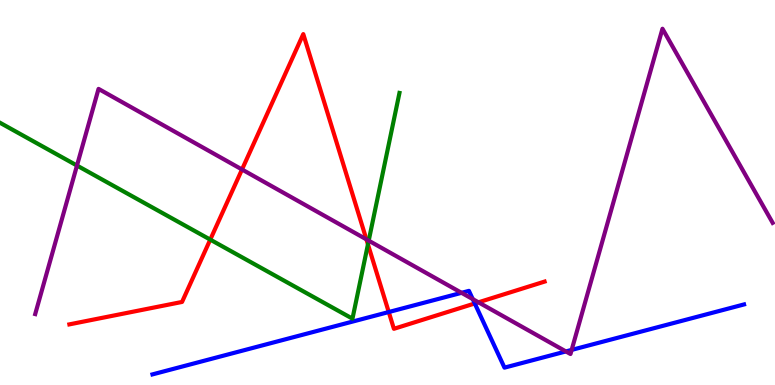[{'lines': ['blue', 'red'], 'intersections': [{'x': 5.02, 'y': 1.9}, {'x': 6.13, 'y': 2.12}]}, {'lines': ['green', 'red'], 'intersections': [{'x': 2.71, 'y': 3.78}, {'x': 4.75, 'y': 3.65}]}, {'lines': ['purple', 'red'], 'intersections': [{'x': 3.12, 'y': 5.6}, {'x': 4.73, 'y': 3.78}, {'x': 6.17, 'y': 2.15}]}, {'lines': ['blue', 'green'], 'intersections': []}, {'lines': ['blue', 'purple'], 'intersections': [{'x': 5.96, 'y': 2.39}, {'x': 6.1, 'y': 2.23}, {'x': 7.3, 'y': 0.872}, {'x': 7.38, 'y': 0.911}]}, {'lines': ['green', 'purple'], 'intersections': [{'x': 0.993, 'y': 5.7}, {'x': 4.76, 'y': 3.75}]}]